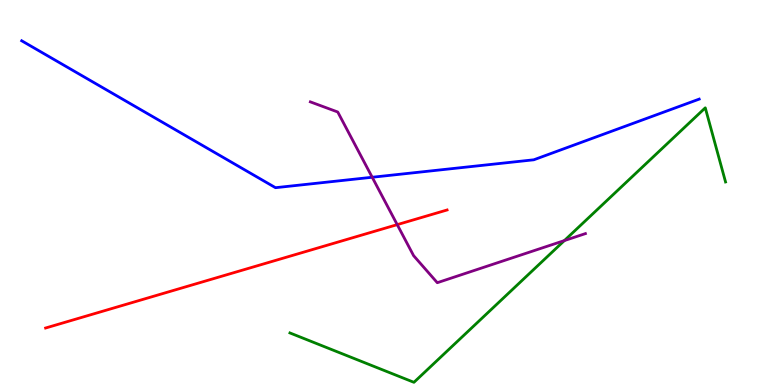[{'lines': ['blue', 'red'], 'intersections': []}, {'lines': ['green', 'red'], 'intersections': []}, {'lines': ['purple', 'red'], 'intersections': [{'x': 5.13, 'y': 4.17}]}, {'lines': ['blue', 'green'], 'intersections': []}, {'lines': ['blue', 'purple'], 'intersections': [{'x': 4.8, 'y': 5.4}]}, {'lines': ['green', 'purple'], 'intersections': [{'x': 7.28, 'y': 3.75}]}]